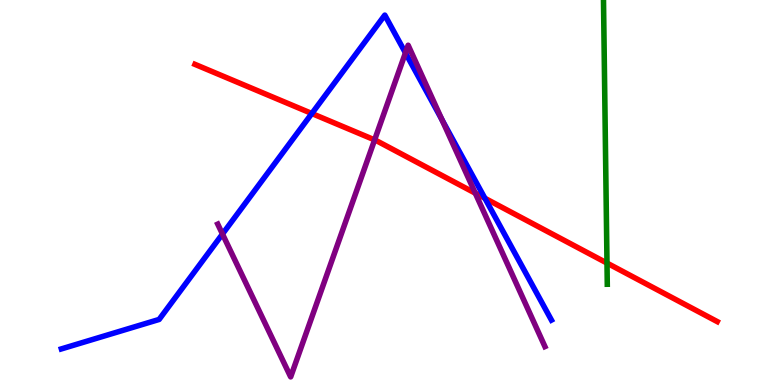[{'lines': ['blue', 'red'], 'intersections': [{'x': 4.02, 'y': 7.05}, {'x': 6.26, 'y': 4.85}]}, {'lines': ['green', 'red'], 'intersections': [{'x': 7.83, 'y': 3.17}]}, {'lines': ['purple', 'red'], 'intersections': [{'x': 4.83, 'y': 6.37}, {'x': 6.13, 'y': 4.98}]}, {'lines': ['blue', 'green'], 'intersections': []}, {'lines': ['blue', 'purple'], 'intersections': [{'x': 2.87, 'y': 3.92}, {'x': 5.23, 'y': 8.63}, {'x': 5.7, 'y': 6.89}]}, {'lines': ['green', 'purple'], 'intersections': []}]